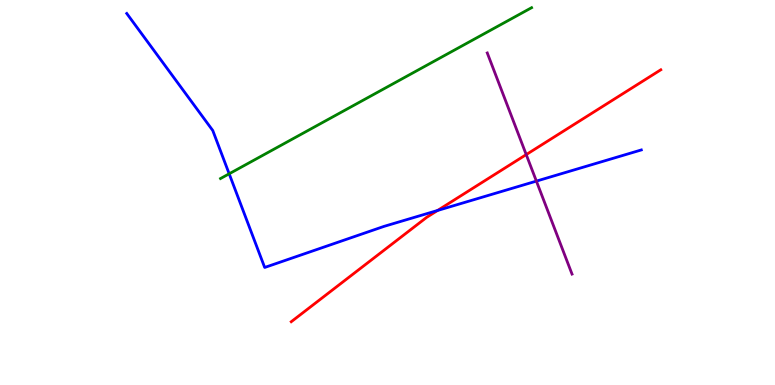[{'lines': ['blue', 'red'], 'intersections': [{'x': 5.65, 'y': 4.53}]}, {'lines': ['green', 'red'], 'intersections': []}, {'lines': ['purple', 'red'], 'intersections': [{'x': 6.79, 'y': 5.98}]}, {'lines': ['blue', 'green'], 'intersections': [{'x': 2.96, 'y': 5.49}]}, {'lines': ['blue', 'purple'], 'intersections': [{'x': 6.92, 'y': 5.3}]}, {'lines': ['green', 'purple'], 'intersections': []}]